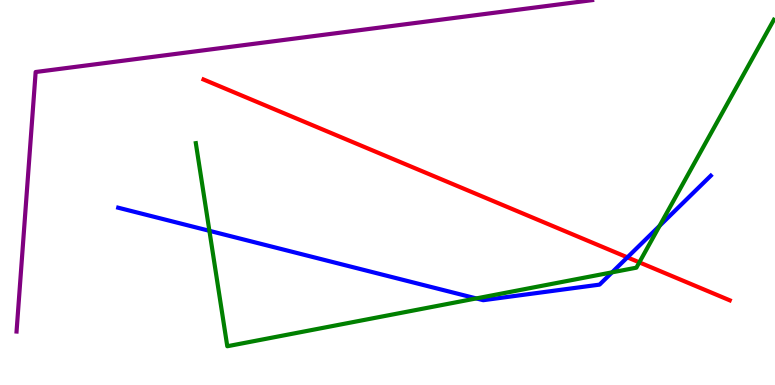[{'lines': ['blue', 'red'], 'intersections': [{'x': 8.1, 'y': 3.32}]}, {'lines': ['green', 'red'], 'intersections': [{'x': 8.25, 'y': 3.19}]}, {'lines': ['purple', 'red'], 'intersections': []}, {'lines': ['blue', 'green'], 'intersections': [{'x': 2.7, 'y': 4.0}, {'x': 6.15, 'y': 2.25}, {'x': 7.9, 'y': 2.93}, {'x': 8.51, 'y': 4.13}]}, {'lines': ['blue', 'purple'], 'intersections': []}, {'lines': ['green', 'purple'], 'intersections': []}]